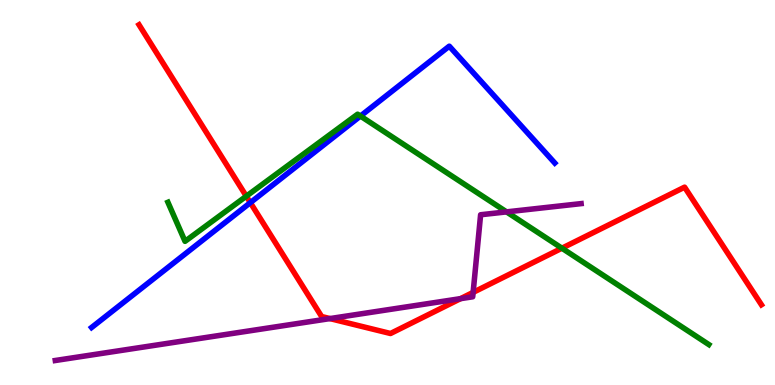[{'lines': ['blue', 'red'], 'intersections': [{'x': 3.23, 'y': 4.74}]}, {'lines': ['green', 'red'], 'intersections': [{'x': 3.18, 'y': 4.9}, {'x': 7.25, 'y': 3.55}]}, {'lines': ['purple', 'red'], 'intersections': [{'x': 4.26, 'y': 1.73}, {'x': 5.94, 'y': 2.24}, {'x': 6.1, 'y': 2.41}]}, {'lines': ['blue', 'green'], 'intersections': [{'x': 4.65, 'y': 6.99}]}, {'lines': ['blue', 'purple'], 'intersections': []}, {'lines': ['green', 'purple'], 'intersections': [{'x': 6.54, 'y': 4.5}]}]